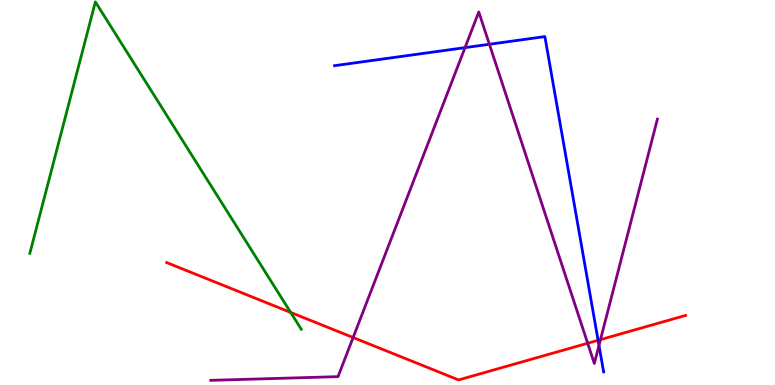[{'lines': ['blue', 'red'], 'intersections': [{'x': 7.72, 'y': 1.16}]}, {'lines': ['green', 'red'], 'intersections': [{'x': 3.75, 'y': 1.88}]}, {'lines': ['purple', 'red'], 'intersections': [{'x': 4.56, 'y': 1.23}, {'x': 7.58, 'y': 1.08}, {'x': 7.75, 'y': 1.18}]}, {'lines': ['blue', 'green'], 'intersections': []}, {'lines': ['blue', 'purple'], 'intersections': [{'x': 6.0, 'y': 8.76}, {'x': 6.31, 'y': 8.85}, {'x': 7.73, 'y': 1.03}]}, {'lines': ['green', 'purple'], 'intersections': []}]